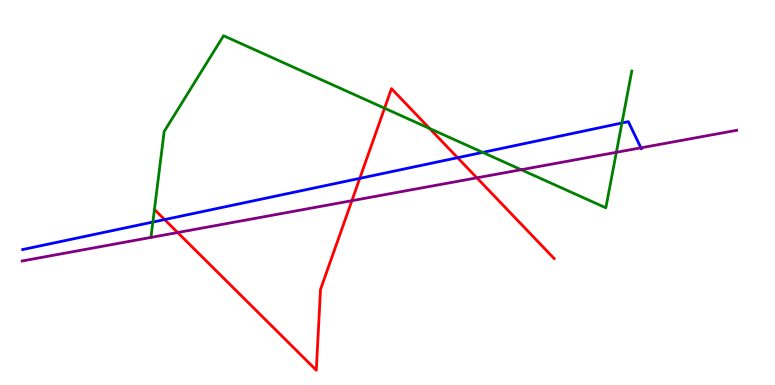[{'lines': ['blue', 'red'], 'intersections': [{'x': 2.12, 'y': 4.3}, {'x': 4.64, 'y': 5.37}, {'x': 5.9, 'y': 5.9}]}, {'lines': ['green', 'red'], 'intersections': [{'x': 4.96, 'y': 7.19}, {'x': 5.54, 'y': 6.66}]}, {'lines': ['purple', 'red'], 'intersections': [{'x': 2.29, 'y': 3.96}, {'x': 4.54, 'y': 4.79}, {'x': 6.15, 'y': 5.38}]}, {'lines': ['blue', 'green'], 'intersections': [{'x': 1.97, 'y': 4.23}, {'x': 6.23, 'y': 6.04}, {'x': 8.02, 'y': 6.81}]}, {'lines': ['blue', 'purple'], 'intersections': [{'x': 8.27, 'y': 6.16}]}, {'lines': ['green', 'purple'], 'intersections': [{'x': 6.73, 'y': 5.59}, {'x': 7.95, 'y': 6.04}]}]